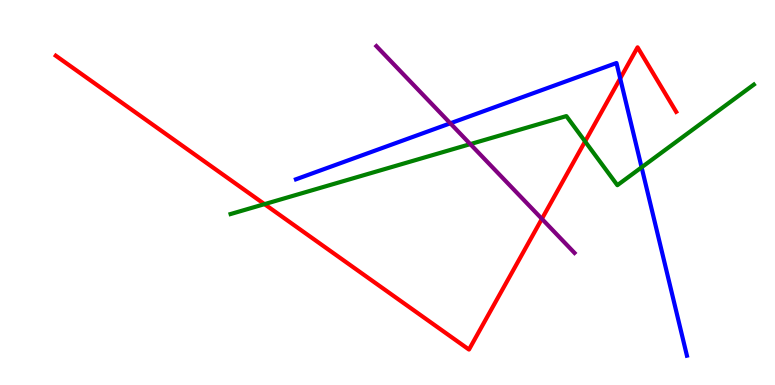[{'lines': ['blue', 'red'], 'intersections': [{'x': 8.0, 'y': 7.96}]}, {'lines': ['green', 'red'], 'intersections': [{'x': 3.41, 'y': 4.7}, {'x': 7.55, 'y': 6.33}]}, {'lines': ['purple', 'red'], 'intersections': [{'x': 6.99, 'y': 4.32}]}, {'lines': ['blue', 'green'], 'intersections': [{'x': 8.28, 'y': 5.65}]}, {'lines': ['blue', 'purple'], 'intersections': [{'x': 5.81, 'y': 6.8}]}, {'lines': ['green', 'purple'], 'intersections': [{'x': 6.07, 'y': 6.26}]}]